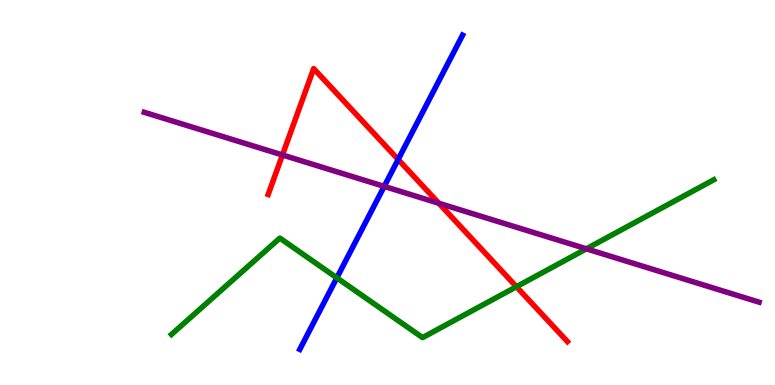[{'lines': ['blue', 'red'], 'intersections': [{'x': 5.14, 'y': 5.86}]}, {'lines': ['green', 'red'], 'intersections': [{'x': 6.66, 'y': 2.55}]}, {'lines': ['purple', 'red'], 'intersections': [{'x': 3.64, 'y': 5.97}, {'x': 5.66, 'y': 4.72}]}, {'lines': ['blue', 'green'], 'intersections': [{'x': 4.35, 'y': 2.78}]}, {'lines': ['blue', 'purple'], 'intersections': [{'x': 4.96, 'y': 5.16}]}, {'lines': ['green', 'purple'], 'intersections': [{'x': 7.57, 'y': 3.54}]}]